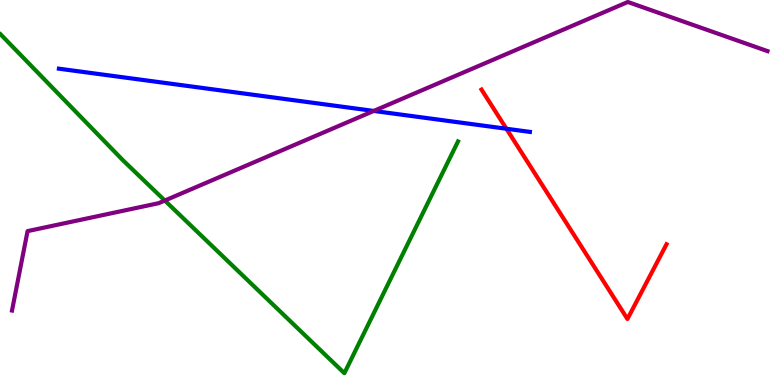[{'lines': ['blue', 'red'], 'intersections': [{'x': 6.53, 'y': 6.66}]}, {'lines': ['green', 'red'], 'intersections': []}, {'lines': ['purple', 'red'], 'intersections': []}, {'lines': ['blue', 'green'], 'intersections': []}, {'lines': ['blue', 'purple'], 'intersections': [{'x': 4.82, 'y': 7.12}]}, {'lines': ['green', 'purple'], 'intersections': [{'x': 2.13, 'y': 4.79}]}]